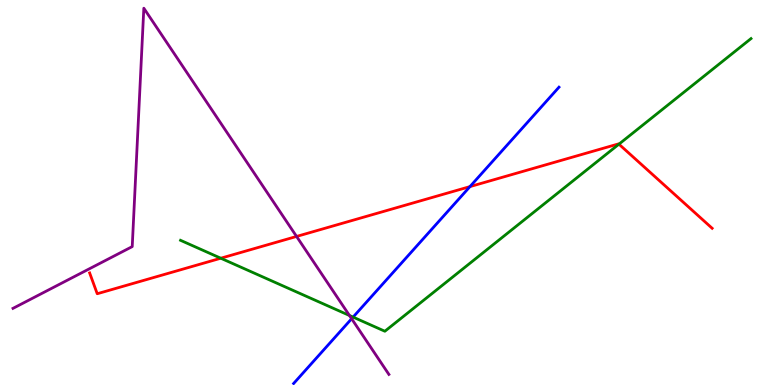[{'lines': ['blue', 'red'], 'intersections': [{'x': 6.06, 'y': 5.15}]}, {'lines': ['green', 'red'], 'intersections': [{'x': 2.85, 'y': 3.29}, {'x': 7.99, 'y': 6.26}]}, {'lines': ['purple', 'red'], 'intersections': [{'x': 3.83, 'y': 3.86}]}, {'lines': ['blue', 'green'], 'intersections': [{'x': 4.56, 'y': 1.76}]}, {'lines': ['blue', 'purple'], 'intersections': [{'x': 4.54, 'y': 1.72}]}, {'lines': ['green', 'purple'], 'intersections': [{'x': 4.51, 'y': 1.81}]}]